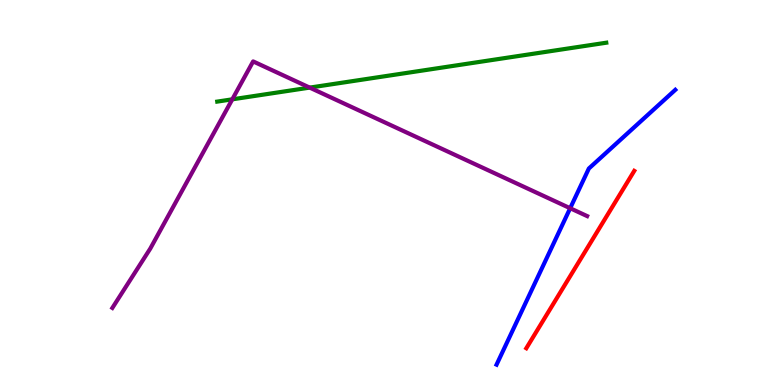[{'lines': ['blue', 'red'], 'intersections': []}, {'lines': ['green', 'red'], 'intersections': []}, {'lines': ['purple', 'red'], 'intersections': []}, {'lines': ['blue', 'green'], 'intersections': []}, {'lines': ['blue', 'purple'], 'intersections': [{'x': 7.36, 'y': 4.59}]}, {'lines': ['green', 'purple'], 'intersections': [{'x': 3.0, 'y': 7.42}, {'x': 4.0, 'y': 7.72}]}]